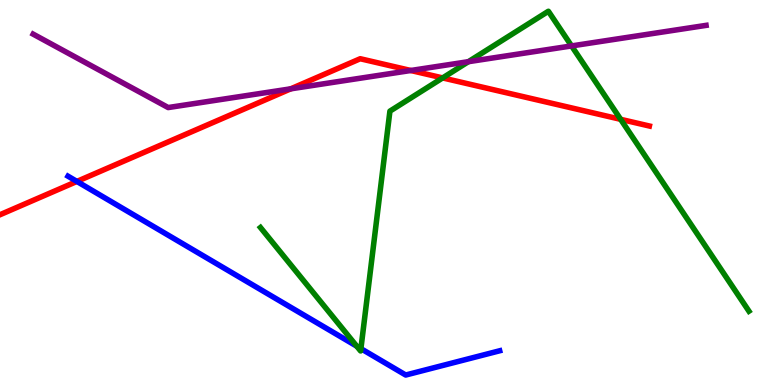[{'lines': ['blue', 'red'], 'intersections': [{'x': 0.992, 'y': 5.29}]}, {'lines': ['green', 'red'], 'intersections': [{'x': 5.71, 'y': 7.98}, {'x': 8.01, 'y': 6.9}]}, {'lines': ['purple', 'red'], 'intersections': [{'x': 3.75, 'y': 7.69}, {'x': 5.3, 'y': 8.17}]}, {'lines': ['blue', 'green'], 'intersections': [{'x': 4.6, 'y': 1.01}, {'x': 4.66, 'y': 0.944}]}, {'lines': ['blue', 'purple'], 'intersections': []}, {'lines': ['green', 'purple'], 'intersections': [{'x': 6.04, 'y': 8.4}, {'x': 7.37, 'y': 8.81}]}]